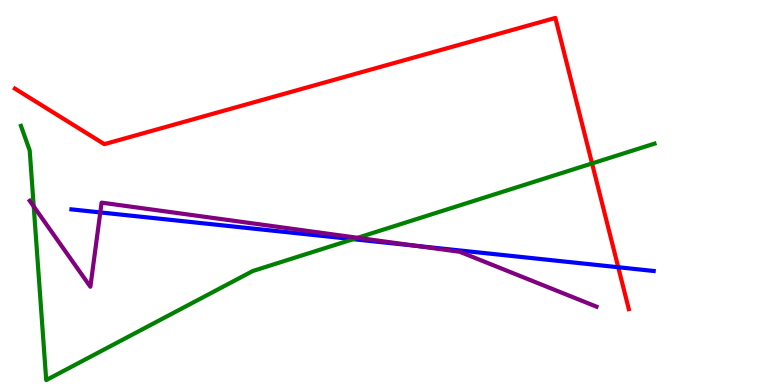[{'lines': ['blue', 'red'], 'intersections': [{'x': 7.98, 'y': 3.06}]}, {'lines': ['green', 'red'], 'intersections': [{'x': 7.64, 'y': 5.75}]}, {'lines': ['purple', 'red'], 'intersections': []}, {'lines': ['blue', 'green'], 'intersections': [{'x': 4.56, 'y': 3.79}]}, {'lines': ['blue', 'purple'], 'intersections': [{'x': 1.29, 'y': 4.48}, {'x': 5.38, 'y': 3.61}]}, {'lines': ['green', 'purple'], 'intersections': [{'x': 0.435, 'y': 4.64}, {'x': 4.61, 'y': 3.82}]}]